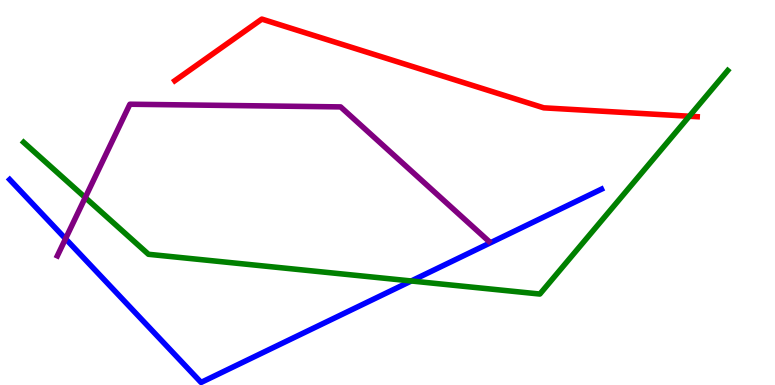[{'lines': ['blue', 'red'], 'intersections': []}, {'lines': ['green', 'red'], 'intersections': [{'x': 8.89, 'y': 6.98}]}, {'lines': ['purple', 'red'], 'intersections': []}, {'lines': ['blue', 'green'], 'intersections': [{'x': 5.31, 'y': 2.7}]}, {'lines': ['blue', 'purple'], 'intersections': [{'x': 0.846, 'y': 3.8}]}, {'lines': ['green', 'purple'], 'intersections': [{'x': 1.1, 'y': 4.87}]}]